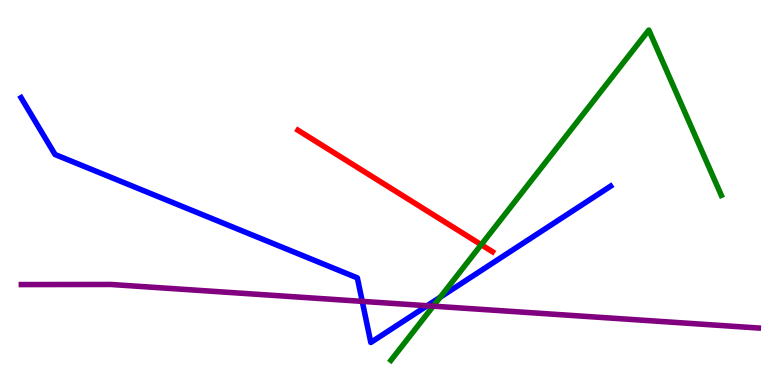[{'lines': ['blue', 'red'], 'intersections': []}, {'lines': ['green', 'red'], 'intersections': [{'x': 6.21, 'y': 3.64}]}, {'lines': ['purple', 'red'], 'intersections': []}, {'lines': ['blue', 'green'], 'intersections': [{'x': 5.68, 'y': 2.28}]}, {'lines': ['blue', 'purple'], 'intersections': [{'x': 4.67, 'y': 2.17}, {'x': 5.51, 'y': 2.06}]}, {'lines': ['green', 'purple'], 'intersections': [{'x': 5.59, 'y': 2.05}]}]